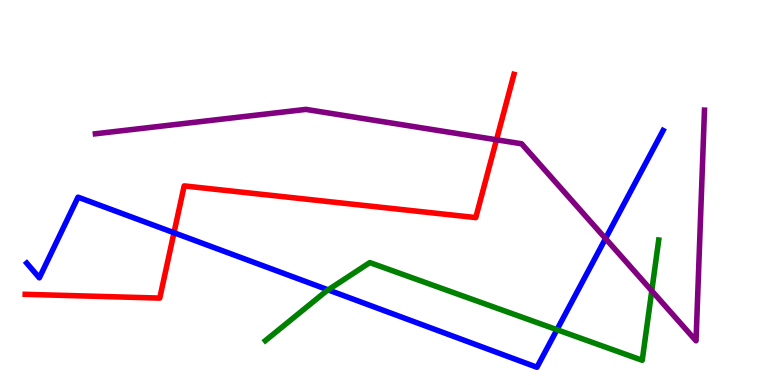[{'lines': ['blue', 'red'], 'intersections': [{'x': 2.24, 'y': 3.95}]}, {'lines': ['green', 'red'], 'intersections': []}, {'lines': ['purple', 'red'], 'intersections': [{'x': 6.41, 'y': 6.37}]}, {'lines': ['blue', 'green'], 'intersections': [{'x': 4.23, 'y': 2.47}, {'x': 7.19, 'y': 1.44}]}, {'lines': ['blue', 'purple'], 'intersections': [{'x': 7.81, 'y': 3.8}]}, {'lines': ['green', 'purple'], 'intersections': [{'x': 8.41, 'y': 2.45}]}]